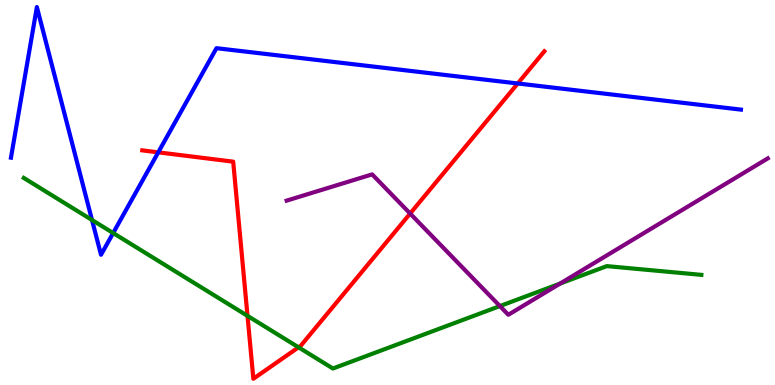[{'lines': ['blue', 'red'], 'intersections': [{'x': 2.04, 'y': 6.04}, {'x': 6.68, 'y': 7.83}]}, {'lines': ['green', 'red'], 'intersections': [{'x': 3.19, 'y': 1.8}, {'x': 3.85, 'y': 0.979}]}, {'lines': ['purple', 'red'], 'intersections': [{'x': 5.29, 'y': 4.45}]}, {'lines': ['blue', 'green'], 'intersections': [{'x': 1.19, 'y': 4.29}, {'x': 1.46, 'y': 3.95}]}, {'lines': ['blue', 'purple'], 'intersections': []}, {'lines': ['green', 'purple'], 'intersections': [{'x': 6.45, 'y': 2.05}, {'x': 7.23, 'y': 2.63}]}]